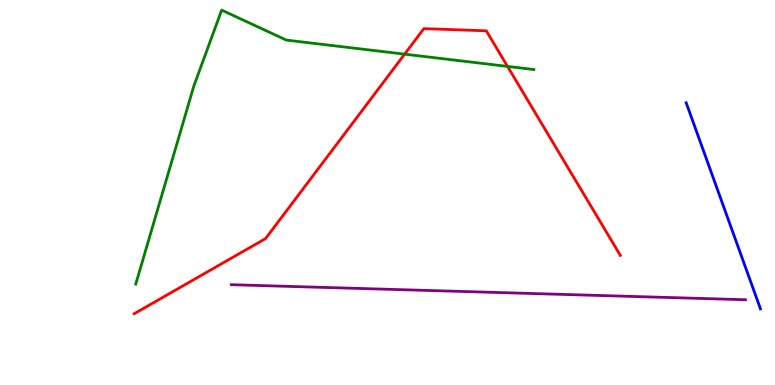[{'lines': ['blue', 'red'], 'intersections': []}, {'lines': ['green', 'red'], 'intersections': [{'x': 5.22, 'y': 8.59}, {'x': 6.55, 'y': 8.28}]}, {'lines': ['purple', 'red'], 'intersections': []}, {'lines': ['blue', 'green'], 'intersections': []}, {'lines': ['blue', 'purple'], 'intersections': []}, {'lines': ['green', 'purple'], 'intersections': []}]